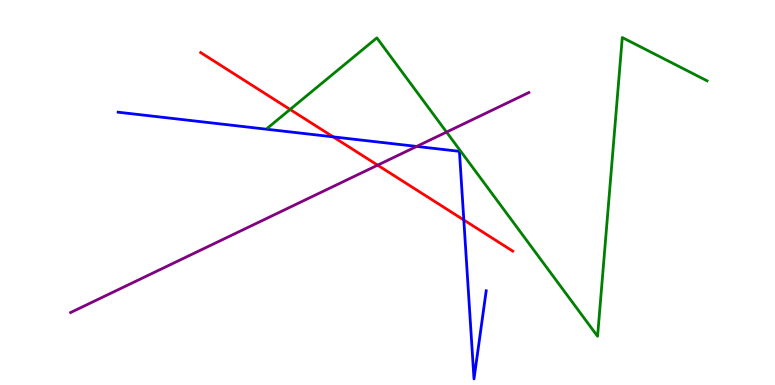[{'lines': ['blue', 'red'], 'intersections': [{'x': 4.3, 'y': 6.45}, {'x': 5.98, 'y': 4.29}]}, {'lines': ['green', 'red'], 'intersections': [{'x': 3.74, 'y': 7.16}]}, {'lines': ['purple', 'red'], 'intersections': [{'x': 4.87, 'y': 5.71}]}, {'lines': ['blue', 'green'], 'intersections': []}, {'lines': ['blue', 'purple'], 'intersections': [{'x': 5.38, 'y': 6.2}]}, {'lines': ['green', 'purple'], 'intersections': [{'x': 5.76, 'y': 6.57}]}]